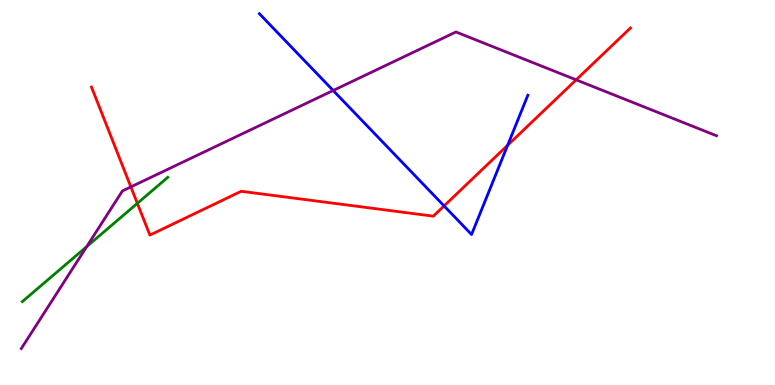[{'lines': ['blue', 'red'], 'intersections': [{'x': 5.73, 'y': 4.65}, {'x': 6.55, 'y': 6.23}]}, {'lines': ['green', 'red'], 'intersections': [{'x': 1.77, 'y': 4.72}]}, {'lines': ['purple', 'red'], 'intersections': [{'x': 1.69, 'y': 5.15}, {'x': 7.43, 'y': 7.93}]}, {'lines': ['blue', 'green'], 'intersections': []}, {'lines': ['blue', 'purple'], 'intersections': [{'x': 4.3, 'y': 7.65}]}, {'lines': ['green', 'purple'], 'intersections': [{'x': 1.12, 'y': 3.59}]}]